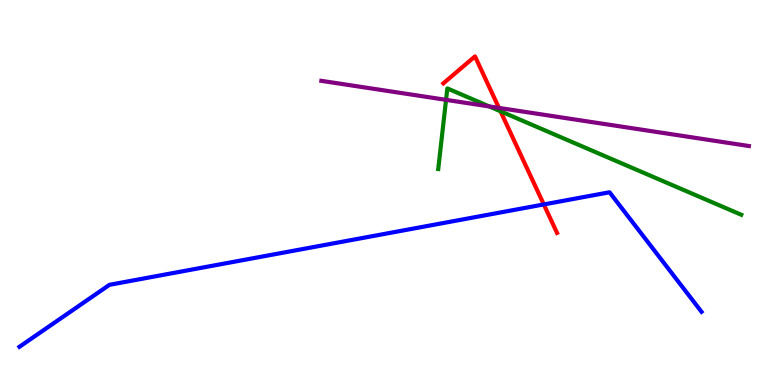[{'lines': ['blue', 'red'], 'intersections': [{'x': 7.02, 'y': 4.69}]}, {'lines': ['green', 'red'], 'intersections': [{'x': 6.46, 'y': 7.11}]}, {'lines': ['purple', 'red'], 'intersections': [{'x': 6.44, 'y': 7.2}]}, {'lines': ['blue', 'green'], 'intersections': []}, {'lines': ['blue', 'purple'], 'intersections': []}, {'lines': ['green', 'purple'], 'intersections': [{'x': 5.76, 'y': 7.41}, {'x': 6.31, 'y': 7.24}]}]